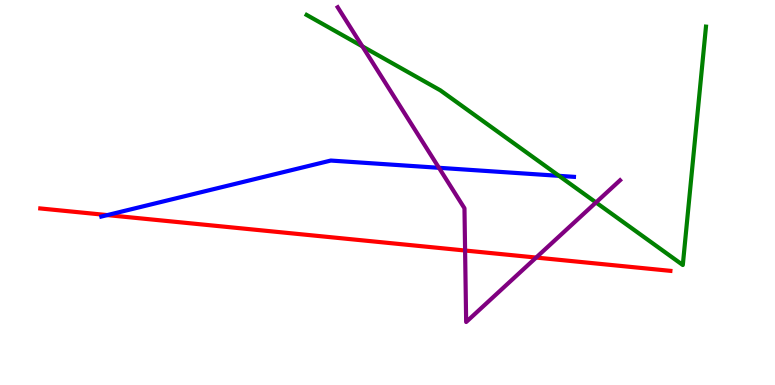[{'lines': ['blue', 'red'], 'intersections': [{'x': 1.38, 'y': 4.41}]}, {'lines': ['green', 'red'], 'intersections': []}, {'lines': ['purple', 'red'], 'intersections': [{'x': 6.0, 'y': 3.49}, {'x': 6.92, 'y': 3.31}]}, {'lines': ['blue', 'green'], 'intersections': [{'x': 7.21, 'y': 5.43}]}, {'lines': ['blue', 'purple'], 'intersections': [{'x': 5.66, 'y': 5.64}]}, {'lines': ['green', 'purple'], 'intersections': [{'x': 4.68, 'y': 8.8}, {'x': 7.69, 'y': 4.74}]}]